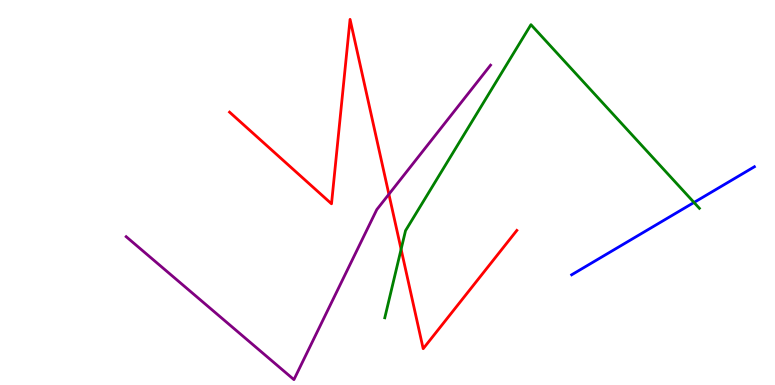[{'lines': ['blue', 'red'], 'intersections': []}, {'lines': ['green', 'red'], 'intersections': [{'x': 5.18, 'y': 3.53}]}, {'lines': ['purple', 'red'], 'intersections': [{'x': 5.02, 'y': 4.95}]}, {'lines': ['blue', 'green'], 'intersections': [{'x': 8.96, 'y': 4.74}]}, {'lines': ['blue', 'purple'], 'intersections': []}, {'lines': ['green', 'purple'], 'intersections': []}]